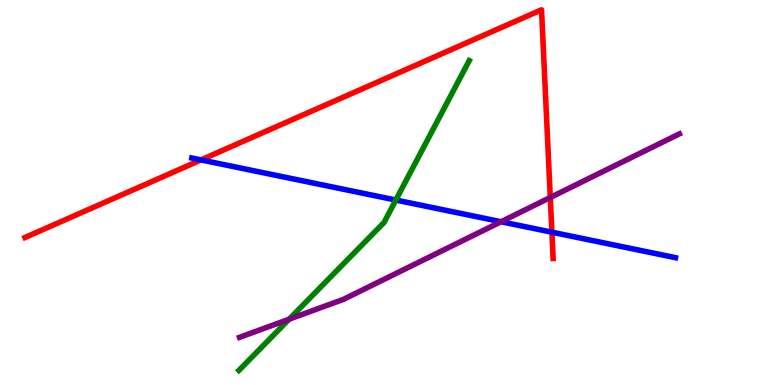[{'lines': ['blue', 'red'], 'intersections': [{'x': 2.59, 'y': 5.85}, {'x': 7.12, 'y': 3.97}]}, {'lines': ['green', 'red'], 'intersections': []}, {'lines': ['purple', 'red'], 'intersections': [{'x': 7.1, 'y': 4.87}]}, {'lines': ['blue', 'green'], 'intersections': [{'x': 5.11, 'y': 4.8}]}, {'lines': ['blue', 'purple'], 'intersections': [{'x': 6.47, 'y': 4.24}]}, {'lines': ['green', 'purple'], 'intersections': [{'x': 3.73, 'y': 1.71}]}]